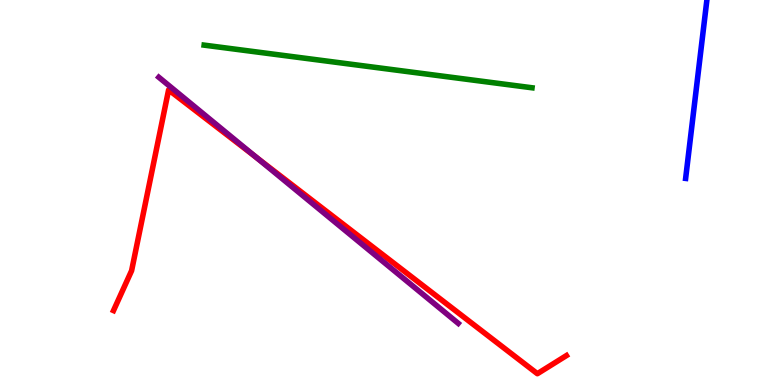[{'lines': ['blue', 'red'], 'intersections': []}, {'lines': ['green', 'red'], 'intersections': []}, {'lines': ['purple', 'red'], 'intersections': [{'x': 3.31, 'y': 5.91}]}, {'lines': ['blue', 'green'], 'intersections': []}, {'lines': ['blue', 'purple'], 'intersections': []}, {'lines': ['green', 'purple'], 'intersections': []}]